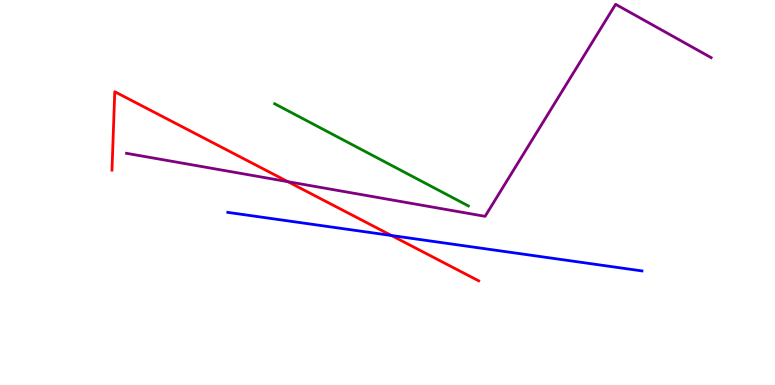[{'lines': ['blue', 'red'], 'intersections': [{'x': 5.05, 'y': 3.88}]}, {'lines': ['green', 'red'], 'intersections': []}, {'lines': ['purple', 'red'], 'intersections': [{'x': 3.71, 'y': 5.28}]}, {'lines': ['blue', 'green'], 'intersections': []}, {'lines': ['blue', 'purple'], 'intersections': []}, {'lines': ['green', 'purple'], 'intersections': []}]